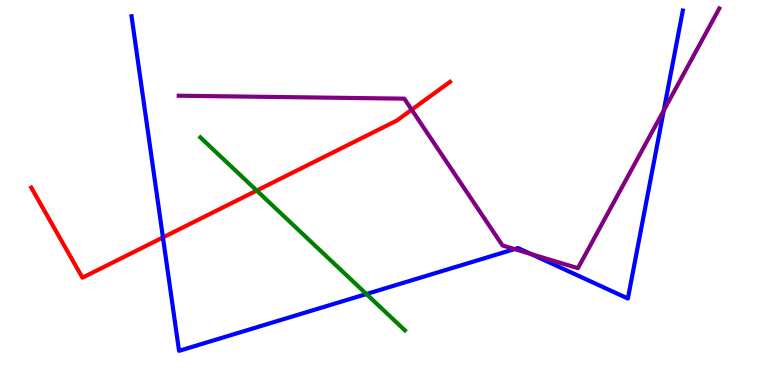[{'lines': ['blue', 'red'], 'intersections': [{'x': 2.1, 'y': 3.83}]}, {'lines': ['green', 'red'], 'intersections': [{'x': 3.31, 'y': 5.05}]}, {'lines': ['purple', 'red'], 'intersections': [{'x': 5.31, 'y': 7.15}]}, {'lines': ['blue', 'green'], 'intersections': [{'x': 4.73, 'y': 2.36}]}, {'lines': ['blue', 'purple'], 'intersections': [{'x': 6.64, 'y': 3.53}, {'x': 6.85, 'y': 3.4}, {'x': 8.56, 'y': 7.13}]}, {'lines': ['green', 'purple'], 'intersections': []}]